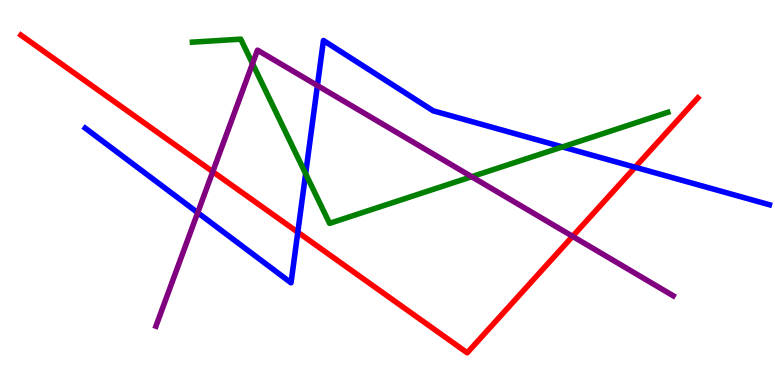[{'lines': ['blue', 'red'], 'intersections': [{'x': 3.84, 'y': 3.97}, {'x': 8.2, 'y': 5.66}]}, {'lines': ['green', 'red'], 'intersections': []}, {'lines': ['purple', 'red'], 'intersections': [{'x': 2.75, 'y': 5.54}, {'x': 7.39, 'y': 3.86}]}, {'lines': ['blue', 'green'], 'intersections': [{'x': 3.94, 'y': 5.49}, {'x': 7.26, 'y': 6.18}]}, {'lines': ['blue', 'purple'], 'intersections': [{'x': 2.55, 'y': 4.48}, {'x': 4.1, 'y': 7.78}]}, {'lines': ['green', 'purple'], 'intersections': [{'x': 3.26, 'y': 8.35}, {'x': 6.09, 'y': 5.41}]}]